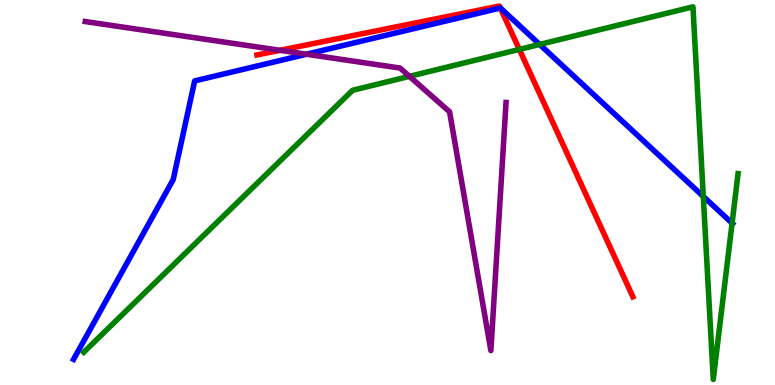[{'lines': ['blue', 'red'], 'intersections': [{'x': 6.46, 'y': 9.79}]}, {'lines': ['green', 'red'], 'intersections': [{'x': 6.7, 'y': 8.72}]}, {'lines': ['purple', 'red'], 'intersections': [{'x': 3.61, 'y': 8.69}]}, {'lines': ['blue', 'green'], 'intersections': [{'x': 6.96, 'y': 8.85}, {'x': 9.07, 'y': 4.9}, {'x': 9.45, 'y': 4.2}]}, {'lines': ['blue', 'purple'], 'intersections': [{'x': 3.95, 'y': 8.59}]}, {'lines': ['green', 'purple'], 'intersections': [{'x': 5.28, 'y': 8.02}]}]